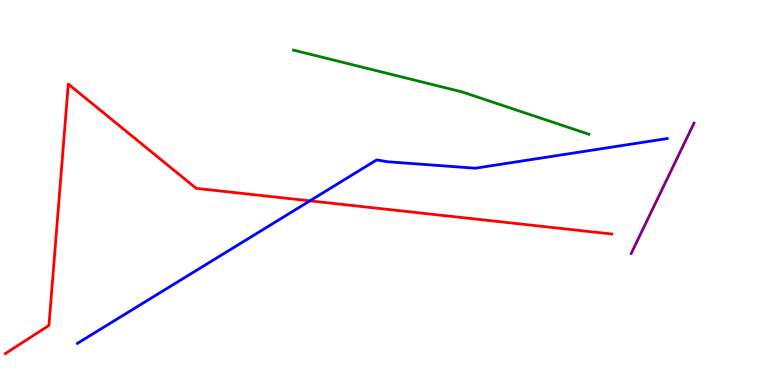[{'lines': ['blue', 'red'], 'intersections': [{'x': 4.0, 'y': 4.78}]}, {'lines': ['green', 'red'], 'intersections': []}, {'lines': ['purple', 'red'], 'intersections': []}, {'lines': ['blue', 'green'], 'intersections': []}, {'lines': ['blue', 'purple'], 'intersections': []}, {'lines': ['green', 'purple'], 'intersections': []}]